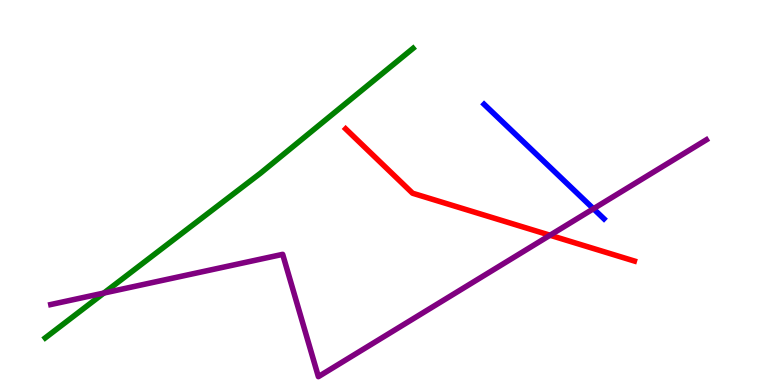[{'lines': ['blue', 'red'], 'intersections': []}, {'lines': ['green', 'red'], 'intersections': []}, {'lines': ['purple', 'red'], 'intersections': [{'x': 7.1, 'y': 3.89}]}, {'lines': ['blue', 'green'], 'intersections': []}, {'lines': ['blue', 'purple'], 'intersections': [{'x': 7.66, 'y': 4.58}]}, {'lines': ['green', 'purple'], 'intersections': [{'x': 1.34, 'y': 2.39}]}]